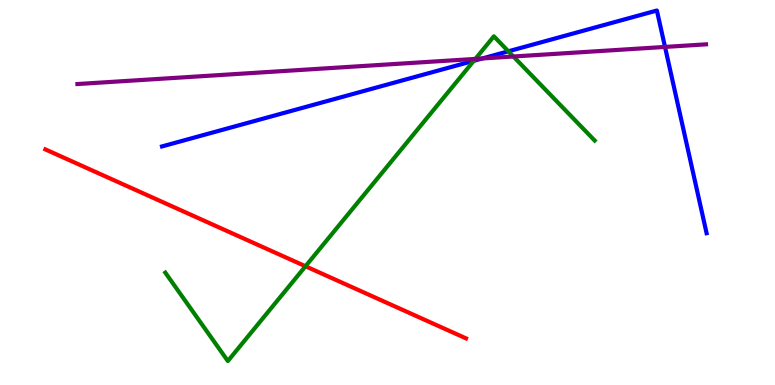[{'lines': ['blue', 'red'], 'intersections': []}, {'lines': ['green', 'red'], 'intersections': [{'x': 3.94, 'y': 3.08}]}, {'lines': ['purple', 'red'], 'intersections': []}, {'lines': ['blue', 'green'], 'intersections': [{'x': 6.11, 'y': 8.42}, {'x': 6.56, 'y': 8.67}]}, {'lines': ['blue', 'purple'], 'intersections': [{'x': 6.22, 'y': 8.48}, {'x': 8.58, 'y': 8.78}]}, {'lines': ['green', 'purple'], 'intersections': [{'x': 6.13, 'y': 8.47}, {'x': 6.62, 'y': 8.53}]}]